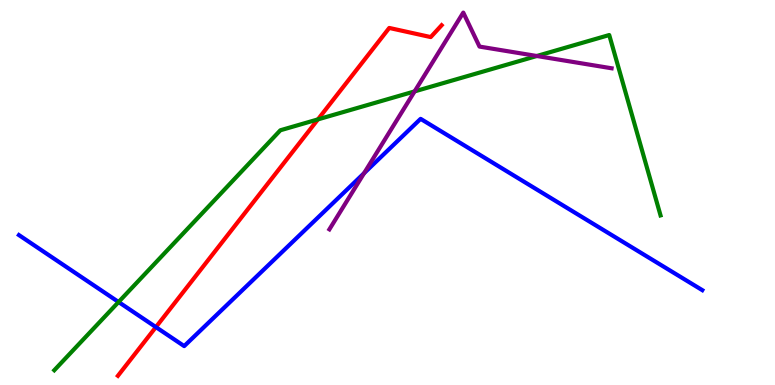[{'lines': ['blue', 'red'], 'intersections': [{'x': 2.01, 'y': 1.5}]}, {'lines': ['green', 'red'], 'intersections': [{'x': 4.1, 'y': 6.9}]}, {'lines': ['purple', 'red'], 'intersections': []}, {'lines': ['blue', 'green'], 'intersections': [{'x': 1.53, 'y': 2.16}]}, {'lines': ['blue', 'purple'], 'intersections': [{'x': 4.7, 'y': 5.5}]}, {'lines': ['green', 'purple'], 'intersections': [{'x': 5.35, 'y': 7.63}, {'x': 6.93, 'y': 8.55}]}]